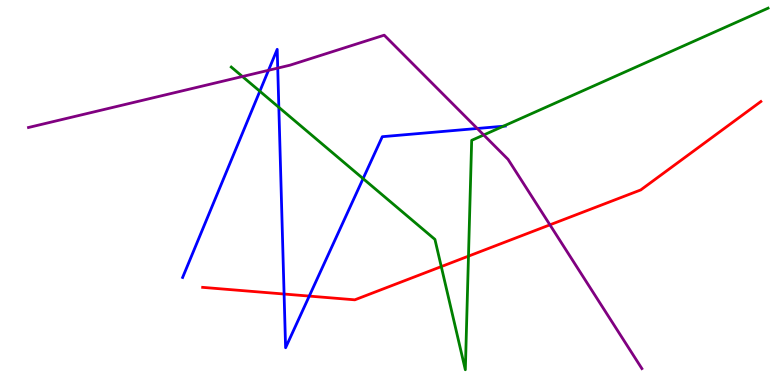[{'lines': ['blue', 'red'], 'intersections': [{'x': 3.67, 'y': 2.36}, {'x': 3.99, 'y': 2.31}]}, {'lines': ['green', 'red'], 'intersections': [{'x': 5.69, 'y': 3.08}, {'x': 6.04, 'y': 3.35}]}, {'lines': ['purple', 'red'], 'intersections': [{'x': 7.1, 'y': 4.16}]}, {'lines': ['blue', 'green'], 'intersections': [{'x': 3.35, 'y': 7.63}, {'x': 3.6, 'y': 7.21}, {'x': 4.69, 'y': 5.36}, {'x': 6.49, 'y': 6.72}]}, {'lines': ['blue', 'purple'], 'intersections': [{'x': 3.46, 'y': 8.17}, {'x': 3.58, 'y': 8.23}, {'x': 6.16, 'y': 6.66}]}, {'lines': ['green', 'purple'], 'intersections': [{'x': 3.13, 'y': 8.01}, {'x': 6.24, 'y': 6.49}]}]